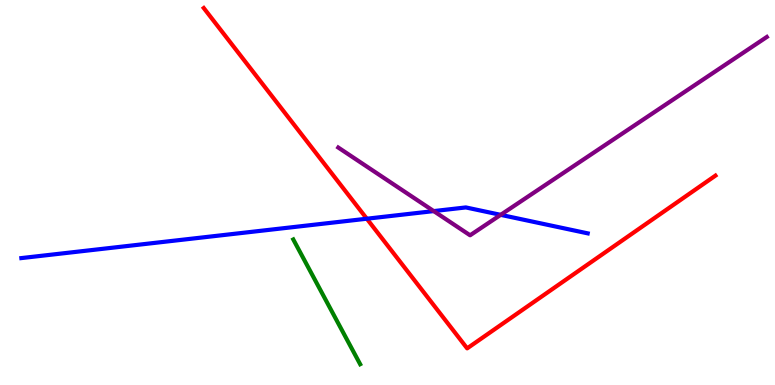[{'lines': ['blue', 'red'], 'intersections': [{'x': 4.73, 'y': 4.32}]}, {'lines': ['green', 'red'], 'intersections': []}, {'lines': ['purple', 'red'], 'intersections': []}, {'lines': ['blue', 'green'], 'intersections': []}, {'lines': ['blue', 'purple'], 'intersections': [{'x': 5.6, 'y': 4.52}, {'x': 6.46, 'y': 4.42}]}, {'lines': ['green', 'purple'], 'intersections': []}]